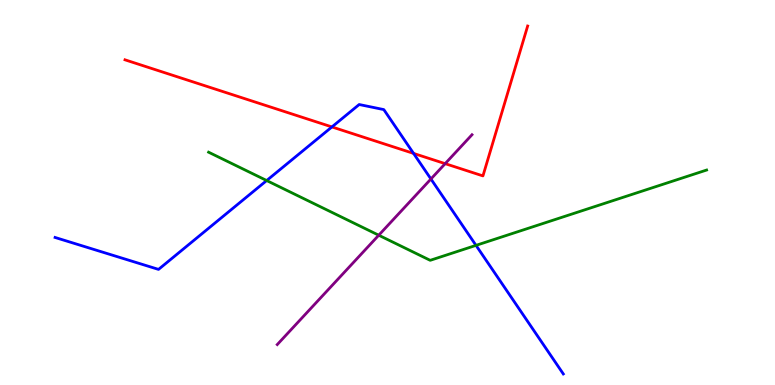[{'lines': ['blue', 'red'], 'intersections': [{'x': 4.28, 'y': 6.7}, {'x': 5.34, 'y': 6.02}]}, {'lines': ['green', 'red'], 'intersections': []}, {'lines': ['purple', 'red'], 'intersections': [{'x': 5.74, 'y': 5.75}]}, {'lines': ['blue', 'green'], 'intersections': [{'x': 3.44, 'y': 5.31}, {'x': 6.14, 'y': 3.63}]}, {'lines': ['blue', 'purple'], 'intersections': [{'x': 5.56, 'y': 5.35}]}, {'lines': ['green', 'purple'], 'intersections': [{'x': 4.89, 'y': 3.89}]}]